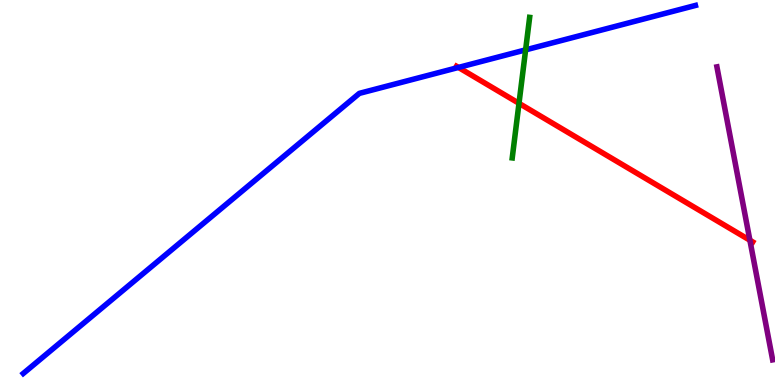[{'lines': ['blue', 'red'], 'intersections': [{'x': 5.92, 'y': 8.25}]}, {'lines': ['green', 'red'], 'intersections': [{'x': 6.7, 'y': 7.32}]}, {'lines': ['purple', 'red'], 'intersections': [{'x': 9.68, 'y': 3.76}]}, {'lines': ['blue', 'green'], 'intersections': [{'x': 6.78, 'y': 8.7}]}, {'lines': ['blue', 'purple'], 'intersections': []}, {'lines': ['green', 'purple'], 'intersections': []}]